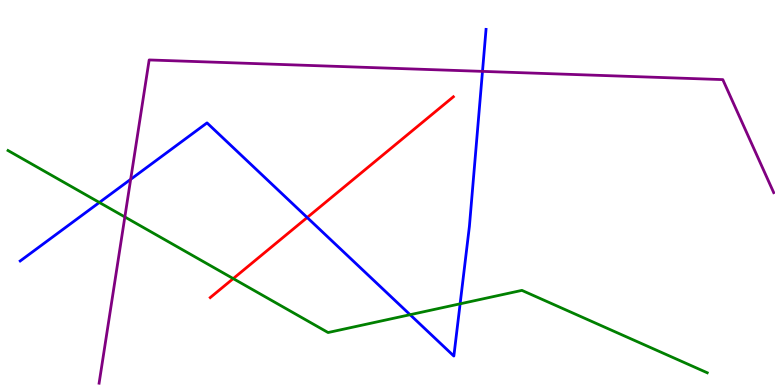[{'lines': ['blue', 'red'], 'intersections': [{'x': 3.96, 'y': 4.35}]}, {'lines': ['green', 'red'], 'intersections': [{'x': 3.01, 'y': 2.76}]}, {'lines': ['purple', 'red'], 'intersections': []}, {'lines': ['blue', 'green'], 'intersections': [{'x': 1.28, 'y': 4.74}, {'x': 5.29, 'y': 1.83}, {'x': 5.94, 'y': 2.11}]}, {'lines': ['blue', 'purple'], 'intersections': [{'x': 1.69, 'y': 5.34}, {'x': 6.23, 'y': 8.15}]}, {'lines': ['green', 'purple'], 'intersections': [{'x': 1.61, 'y': 4.36}]}]